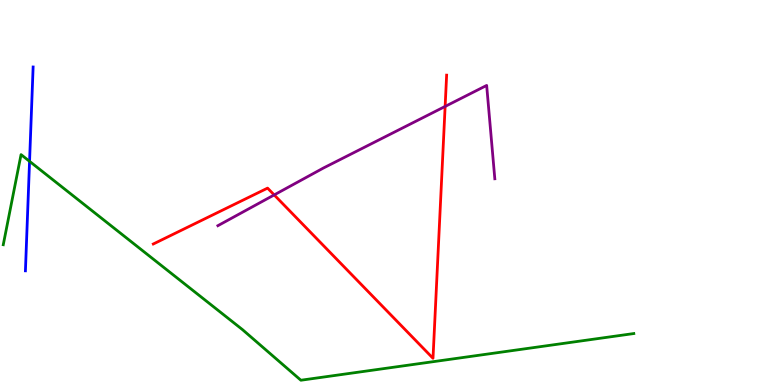[{'lines': ['blue', 'red'], 'intersections': []}, {'lines': ['green', 'red'], 'intersections': []}, {'lines': ['purple', 'red'], 'intersections': [{'x': 3.54, 'y': 4.94}, {'x': 5.74, 'y': 7.24}]}, {'lines': ['blue', 'green'], 'intersections': [{'x': 0.381, 'y': 5.81}]}, {'lines': ['blue', 'purple'], 'intersections': []}, {'lines': ['green', 'purple'], 'intersections': []}]